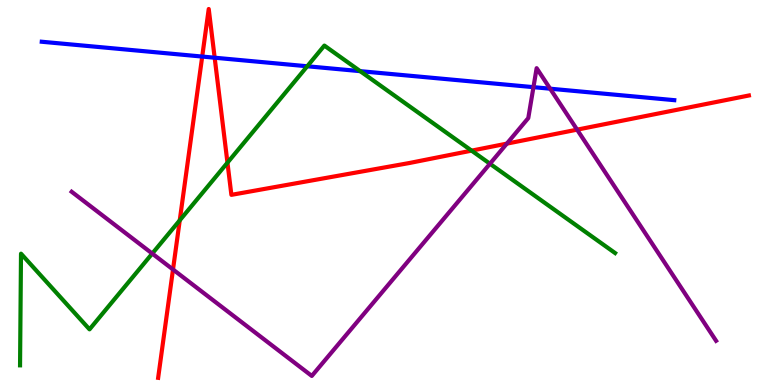[{'lines': ['blue', 'red'], 'intersections': [{'x': 2.61, 'y': 8.53}, {'x': 2.77, 'y': 8.5}]}, {'lines': ['green', 'red'], 'intersections': [{'x': 2.32, 'y': 4.28}, {'x': 2.93, 'y': 5.77}, {'x': 6.09, 'y': 6.09}]}, {'lines': ['purple', 'red'], 'intersections': [{'x': 2.23, 'y': 3.0}, {'x': 6.54, 'y': 6.27}, {'x': 7.45, 'y': 6.63}]}, {'lines': ['blue', 'green'], 'intersections': [{'x': 3.96, 'y': 8.28}, {'x': 4.65, 'y': 8.15}]}, {'lines': ['blue', 'purple'], 'intersections': [{'x': 6.88, 'y': 7.74}, {'x': 7.1, 'y': 7.7}]}, {'lines': ['green', 'purple'], 'intersections': [{'x': 1.96, 'y': 3.41}, {'x': 6.32, 'y': 5.75}]}]